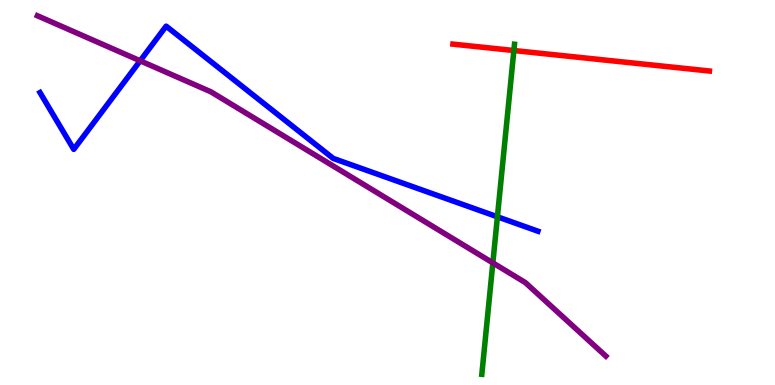[{'lines': ['blue', 'red'], 'intersections': []}, {'lines': ['green', 'red'], 'intersections': [{'x': 6.63, 'y': 8.69}]}, {'lines': ['purple', 'red'], 'intersections': []}, {'lines': ['blue', 'green'], 'intersections': [{'x': 6.42, 'y': 4.37}]}, {'lines': ['blue', 'purple'], 'intersections': [{'x': 1.81, 'y': 8.42}]}, {'lines': ['green', 'purple'], 'intersections': [{'x': 6.36, 'y': 3.17}]}]